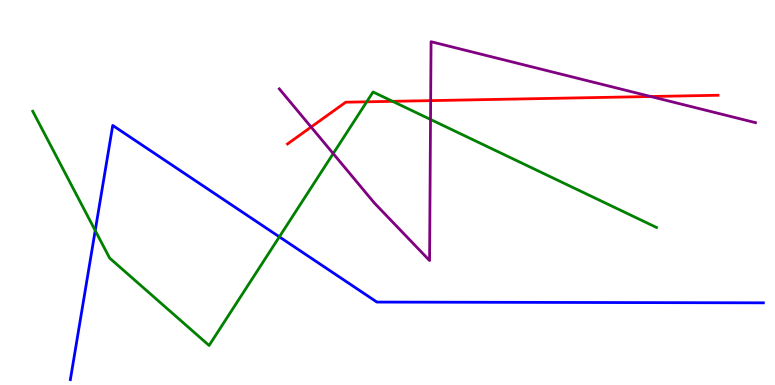[{'lines': ['blue', 'red'], 'intersections': []}, {'lines': ['green', 'red'], 'intersections': [{'x': 4.73, 'y': 7.36}, {'x': 5.07, 'y': 7.37}]}, {'lines': ['purple', 'red'], 'intersections': [{'x': 4.01, 'y': 6.7}, {'x': 5.56, 'y': 7.39}, {'x': 8.4, 'y': 7.49}]}, {'lines': ['blue', 'green'], 'intersections': [{'x': 1.23, 'y': 4.01}, {'x': 3.6, 'y': 3.85}]}, {'lines': ['blue', 'purple'], 'intersections': []}, {'lines': ['green', 'purple'], 'intersections': [{'x': 4.3, 'y': 6.01}, {'x': 5.56, 'y': 6.9}]}]